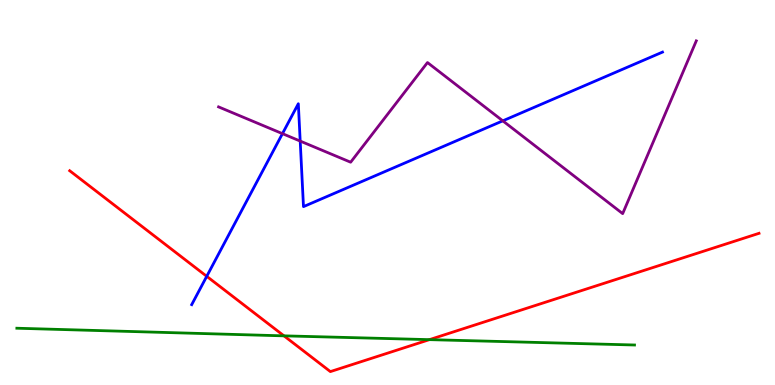[{'lines': ['blue', 'red'], 'intersections': [{'x': 2.67, 'y': 2.82}]}, {'lines': ['green', 'red'], 'intersections': [{'x': 3.66, 'y': 1.28}, {'x': 5.54, 'y': 1.18}]}, {'lines': ['purple', 'red'], 'intersections': []}, {'lines': ['blue', 'green'], 'intersections': []}, {'lines': ['blue', 'purple'], 'intersections': [{'x': 3.64, 'y': 6.53}, {'x': 3.87, 'y': 6.34}, {'x': 6.49, 'y': 6.86}]}, {'lines': ['green', 'purple'], 'intersections': []}]